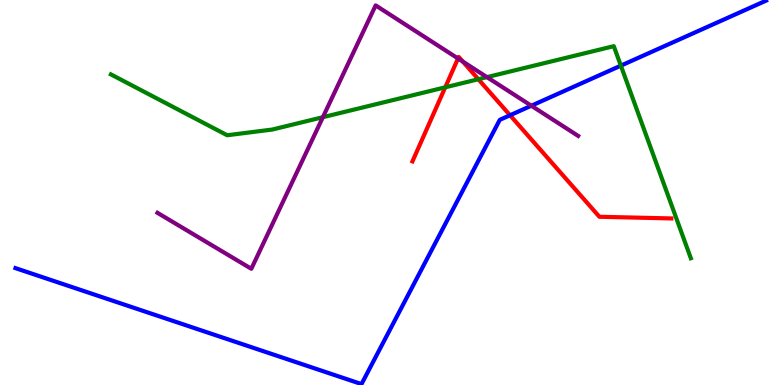[{'lines': ['blue', 'red'], 'intersections': [{'x': 6.58, 'y': 7.01}]}, {'lines': ['green', 'red'], 'intersections': [{'x': 5.75, 'y': 7.73}, {'x': 6.17, 'y': 7.94}]}, {'lines': ['purple', 'red'], 'intersections': [{'x': 5.91, 'y': 8.48}, {'x': 5.97, 'y': 8.4}]}, {'lines': ['blue', 'green'], 'intersections': [{'x': 8.01, 'y': 8.29}]}, {'lines': ['blue', 'purple'], 'intersections': [{'x': 6.86, 'y': 7.25}]}, {'lines': ['green', 'purple'], 'intersections': [{'x': 4.17, 'y': 6.96}, {'x': 6.28, 'y': 8.0}]}]